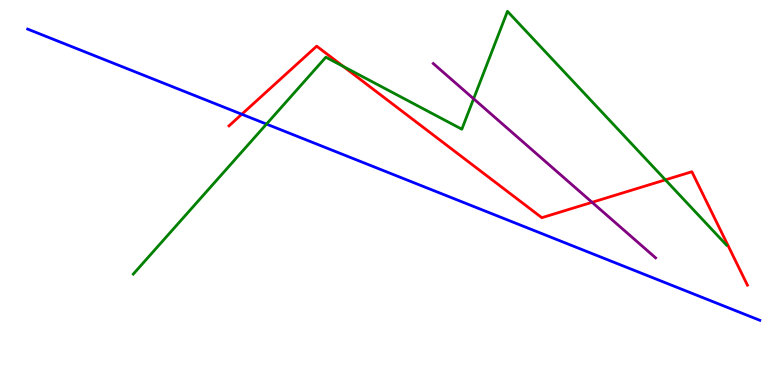[{'lines': ['blue', 'red'], 'intersections': [{'x': 3.12, 'y': 7.03}]}, {'lines': ['green', 'red'], 'intersections': [{'x': 4.43, 'y': 8.27}, {'x': 8.59, 'y': 5.33}]}, {'lines': ['purple', 'red'], 'intersections': [{'x': 7.64, 'y': 4.75}]}, {'lines': ['blue', 'green'], 'intersections': [{'x': 3.44, 'y': 6.78}]}, {'lines': ['blue', 'purple'], 'intersections': []}, {'lines': ['green', 'purple'], 'intersections': [{'x': 6.11, 'y': 7.43}]}]